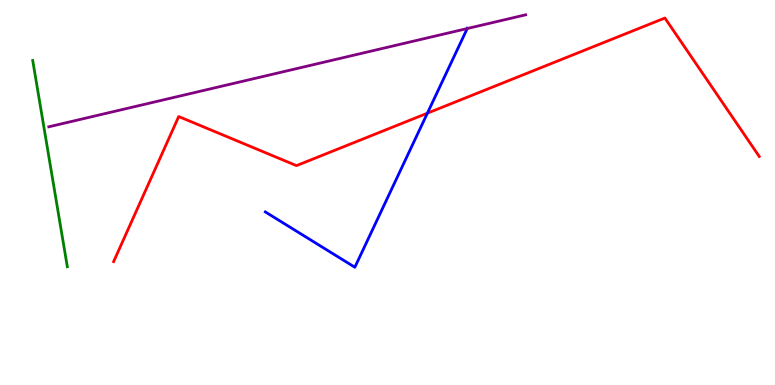[{'lines': ['blue', 'red'], 'intersections': [{'x': 5.51, 'y': 7.06}]}, {'lines': ['green', 'red'], 'intersections': []}, {'lines': ['purple', 'red'], 'intersections': []}, {'lines': ['blue', 'green'], 'intersections': []}, {'lines': ['blue', 'purple'], 'intersections': [{'x': 6.03, 'y': 9.26}]}, {'lines': ['green', 'purple'], 'intersections': []}]